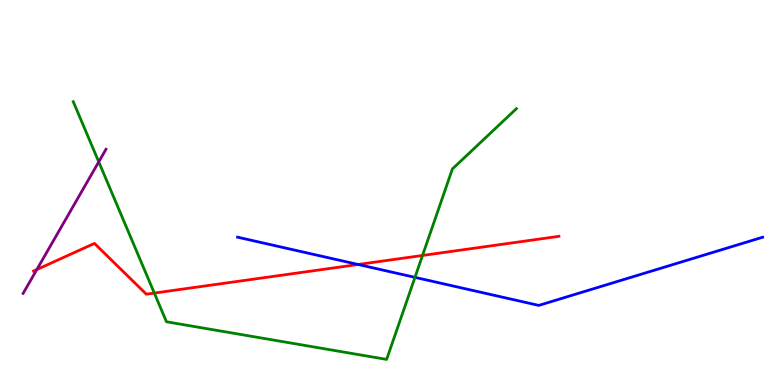[{'lines': ['blue', 'red'], 'intersections': [{'x': 4.62, 'y': 3.13}]}, {'lines': ['green', 'red'], 'intersections': [{'x': 1.99, 'y': 2.39}, {'x': 5.45, 'y': 3.36}]}, {'lines': ['purple', 'red'], 'intersections': [{'x': 0.475, 'y': 3.0}]}, {'lines': ['blue', 'green'], 'intersections': [{'x': 5.35, 'y': 2.8}]}, {'lines': ['blue', 'purple'], 'intersections': []}, {'lines': ['green', 'purple'], 'intersections': [{'x': 1.27, 'y': 5.8}]}]